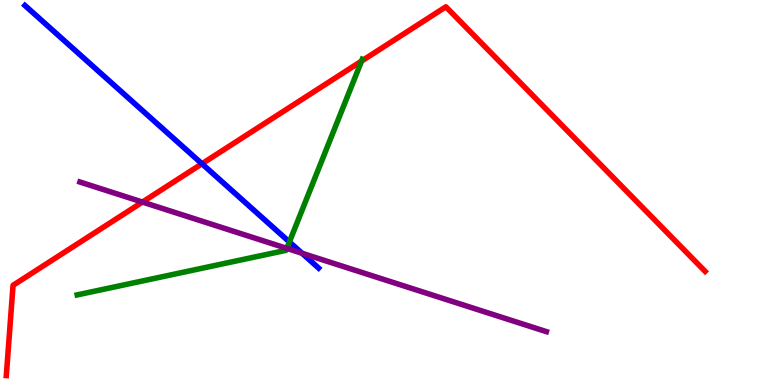[{'lines': ['blue', 'red'], 'intersections': [{'x': 2.61, 'y': 5.75}]}, {'lines': ['green', 'red'], 'intersections': [{'x': 4.67, 'y': 8.41}]}, {'lines': ['purple', 'red'], 'intersections': [{'x': 1.84, 'y': 4.75}]}, {'lines': ['blue', 'green'], 'intersections': [{'x': 3.73, 'y': 3.72}]}, {'lines': ['blue', 'purple'], 'intersections': [{'x': 3.9, 'y': 3.42}]}, {'lines': ['green', 'purple'], 'intersections': [{'x': 3.7, 'y': 3.55}]}]